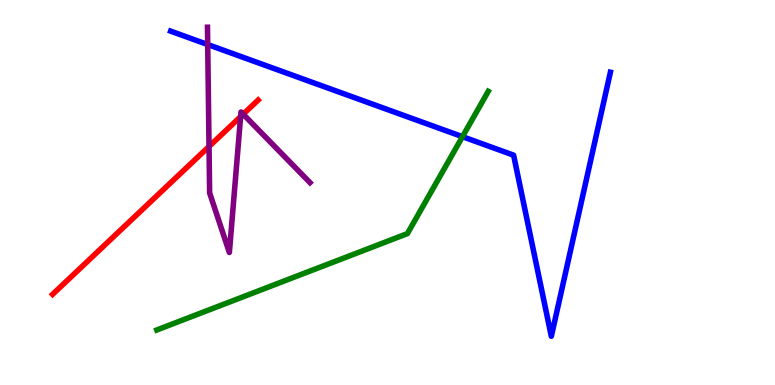[{'lines': ['blue', 'red'], 'intersections': []}, {'lines': ['green', 'red'], 'intersections': []}, {'lines': ['purple', 'red'], 'intersections': [{'x': 2.7, 'y': 6.2}, {'x': 3.1, 'y': 6.97}, {'x': 3.14, 'y': 7.03}]}, {'lines': ['blue', 'green'], 'intersections': [{'x': 5.97, 'y': 6.45}]}, {'lines': ['blue', 'purple'], 'intersections': [{'x': 2.68, 'y': 8.84}]}, {'lines': ['green', 'purple'], 'intersections': []}]